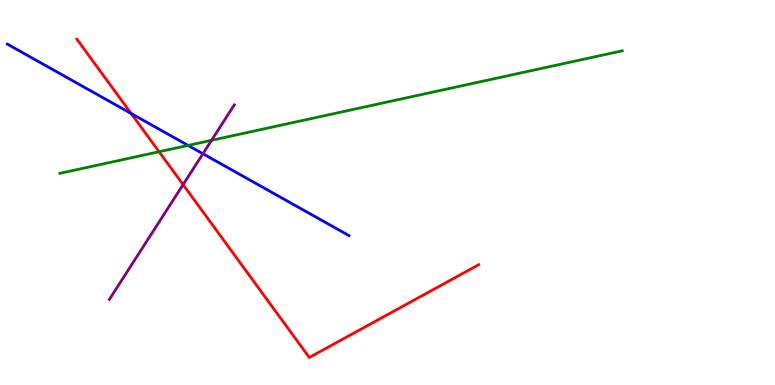[{'lines': ['blue', 'red'], 'intersections': [{'x': 1.69, 'y': 7.05}]}, {'lines': ['green', 'red'], 'intersections': [{'x': 2.05, 'y': 6.06}]}, {'lines': ['purple', 'red'], 'intersections': [{'x': 2.36, 'y': 5.2}]}, {'lines': ['blue', 'green'], 'intersections': [{'x': 2.43, 'y': 6.22}]}, {'lines': ['blue', 'purple'], 'intersections': [{'x': 2.62, 'y': 6.01}]}, {'lines': ['green', 'purple'], 'intersections': [{'x': 2.73, 'y': 6.36}]}]